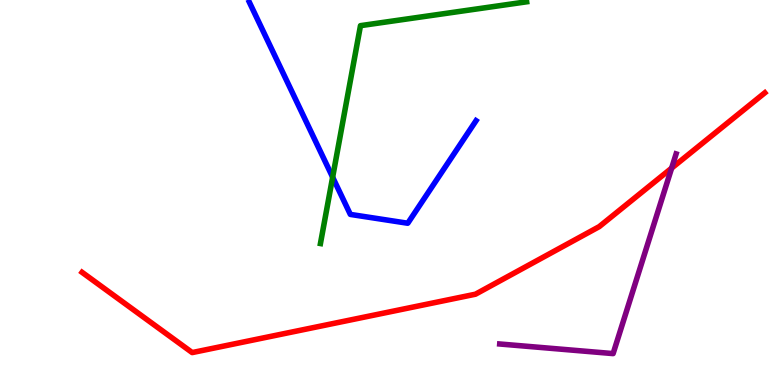[{'lines': ['blue', 'red'], 'intersections': []}, {'lines': ['green', 'red'], 'intersections': []}, {'lines': ['purple', 'red'], 'intersections': [{'x': 8.67, 'y': 5.63}]}, {'lines': ['blue', 'green'], 'intersections': [{'x': 4.29, 'y': 5.4}]}, {'lines': ['blue', 'purple'], 'intersections': []}, {'lines': ['green', 'purple'], 'intersections': []}]